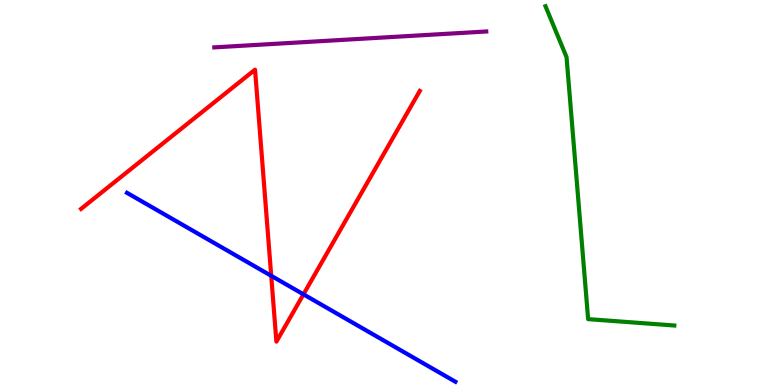[{'lines': ['blue', 'red'], 'intersections': [{'x': 3.5, 'y': 2.84}, {'x': 3.92, 'y': 2.35}]}, {'lines': ['green', 'red'], 'intersections': []}, {'lines': ['purple', 'red'], 'intersections': []}, {'lines': ['blue', 'green'], 'intersections': []}, {'lines': ['blue', 'purple'], 'intersections': []}, {'lines': ['green', 'purple'], 'intersections': []}]